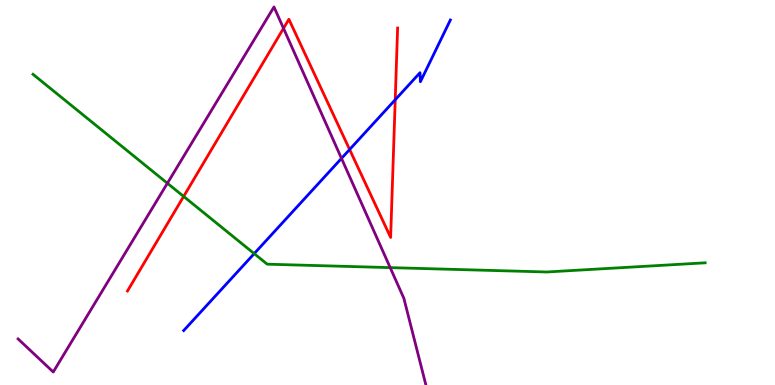[{'lines': ['blue', 'red'], 'intersections': [{'x': 4.51, 'y': 6.12}, {'x': 5.1, 'y': 7.41}]}, {'lines': ['green', 'red'], 'intersections': [{'x': 2.37, 'y': 4.9}]}, {'lines': ['purple', 'red'], 'intersections': [{'x': 3.66, 'y': 9.26}]}, {'lines': ['blue', 'green'], 'intersections': [{'x': 3.28, 'y': 3.41}]}, {'lines': ['blue', 'purple'], 'intersections': [{'x': 4.41, 'y': 5.89}]}, {'lines': ['green', 'purple'], 'intersections': [{'x': 2.16, 'y': 5.24}, {'x': 5.03, 'y': 3.05}]}]